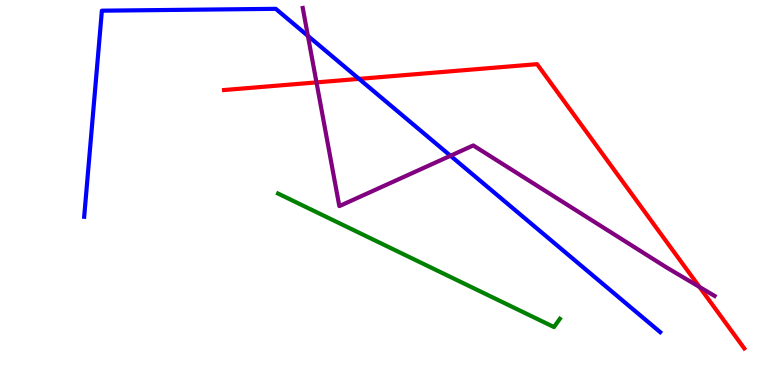[{'lines': ['blue', 'red'], 'intersections': [{'x': 4.63, 'y': 7.95}]}, {'lines': ['green', 'red'], 'intersections': []}, {'lines': ['purple', 'red'], 'intersections': [{'x': 4.08, 'y': 7.86}, {'x': 9.03, 'y': 2.55}]}, {'lines': ['blue', 'green'], 'intersections': []}, {'lines': ['blue', 'purple'], 'intersections': [{'x': 3.97, 'y': 9.07}, {'x': 5.81, 'y': 5.95}]}, {'lines': ['green', 'purple'], 'intersections': []}]